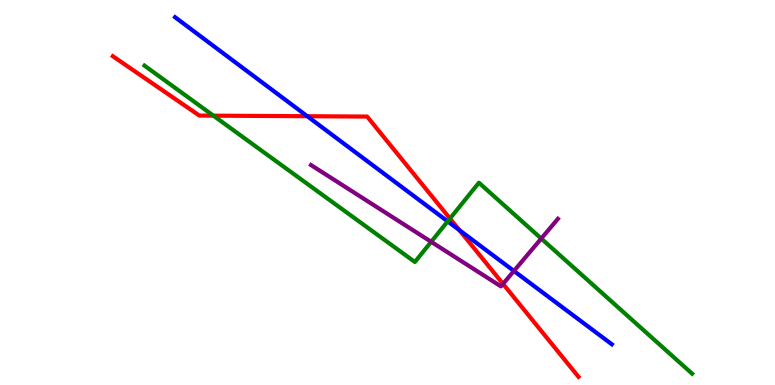[{'lines': ['blue', 'red'], 'intersections': [{'x': 3.96, 'y': 6.98}, {'x': 5.93, 'y': 4.02}]}, {'lines': ['green', 'red'], 'intersections': [{'x': 2.75, 'y': 7.0}, {'x': 5.81, 'y': 4.32}]}, {'lines': ['purple', 'red'], 'intersections': [{'x': 6.49, 'y': 2.63}]}, {'lines': ['blue', 'green'], 'intersections': [{'x': 5.78, 'y': 4.25}]}, {'lines': ['blue', 'purple'], 'intersections': [{'x': 6.63, 'y': 2.96}]}, {'lines': ['green', 'purple'], 'intersections': [{'x': 5.56, 'y': 3.72}, {'x': 6.98, 'y': 3.8}]}]